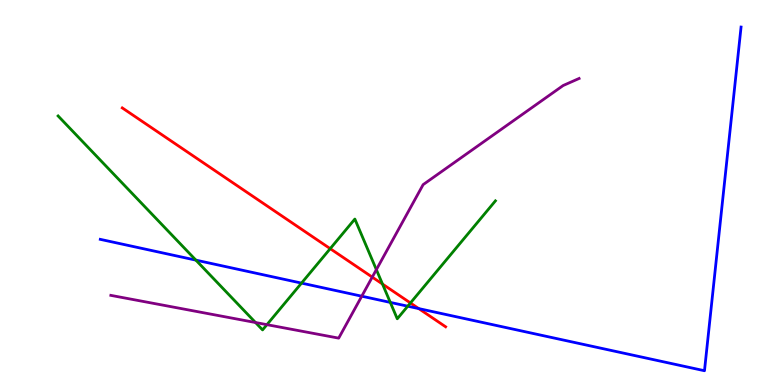[{'lines': ['blue', 'red'], 'intersections': [{'x': 5.4, 'y': 1.98}]}, {'lines': ['green', 'red'], 'intersections': [{'x': 4.26, 'y': 3.54}, {'x': 4.94, 'y': 2.62}, {'x': 5.3, 'y': 2.13}]}, {'lines': ['purple', 'red'], 'intersections': [{'x': 4.8, 'y': 2.8}]}, {'lines': ['blue', 'green'], 'intersections': [{'x': 2.53, 'y': 3.24}, {'x': 3.89, 'y': 2.65}, {'x': 5.04, 'y': 2.15}, {'x': 5.26, 'y': 2.05}]}, {'lines': ['blue', 'purple'], 'intersections': [{'x': 4.67, 'y': 2.31}]}, {'lines': ['green', 'purple'], 'intersections': [{'x': 3.3, 'y': 1.62}, {'x': 3.44, 'y': 1.57}, {'x': 4.86, 'y': 3.0}]}]